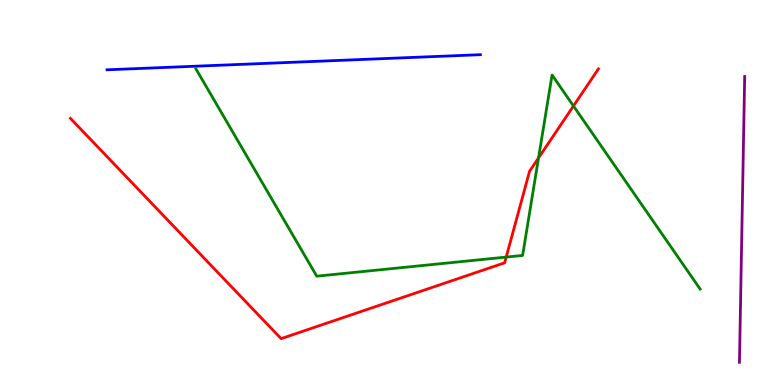[{'lines': ['blue', 'red'], 'intersections': []}, {'lines': ['green', 'red'], 'intersections': [{'x': 6.53, 'y': 3.32}, {'x': 6.95, 'y': 5.9}, {'x': 7.4, 'y': 7.25}]}, {'lines': ['purple', 'red'], 'intersections': []}, {'lines': ['blue', 'green'], 'intersections': []}, {'lines': ['blue', 'purple'], 'intersections': []}, {'lines': ['green', 'purple'], 'intersections': []}]